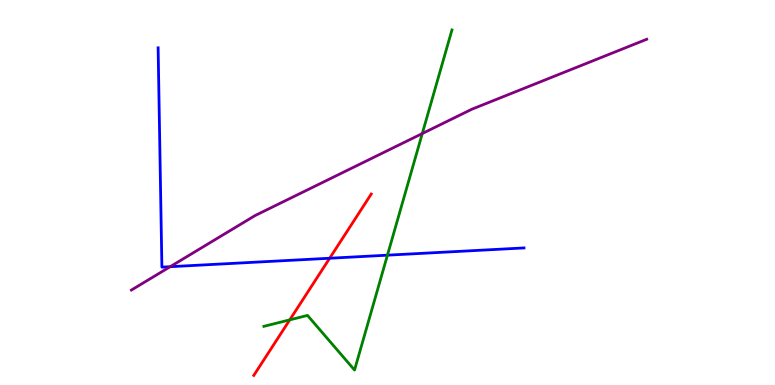[{'lines': ['blue', 'red'], 'intersections': [{'x': 4.25, 'y': 3.29}]}, {'lines': ['green', 'red'], 'intersections': [{'x': 3.74, 'y': 1.69}]}, {'lines': ['purple', 'red'], 'intersections': []}, {'lines': ['blue', 'green'], 'intersections': [{'x': 5.0, 'y': 3.37}]}, {'lines': ['blue', 'purple'], 'intersections': [{'x': 2.2, 'y': 3.07}]}, {'lines': ['green', 'purple'], 'intersections': [{'x': 5.45, 'y': 6.53}]}]